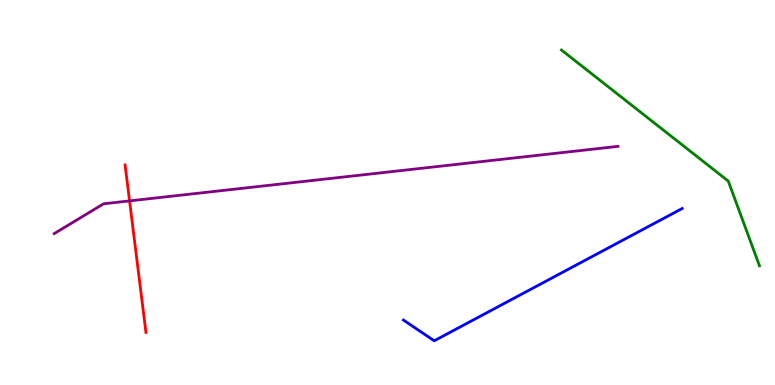[{'lines': ['blue', 'red'], 'intersections': []}, {'lines': ['green', 'red'], 'intersections': []}, {'lines': ['purple', 'red'], 'intersections': [{'x': 1.67, 'y': 4.78}]}, {'lines': ['blue', 'green'], 'intersections': []}, {'lines': ['blue', 'purple'], 'intersections': []}, {'lines': ['green', 'purple'], 'intersections': []}]